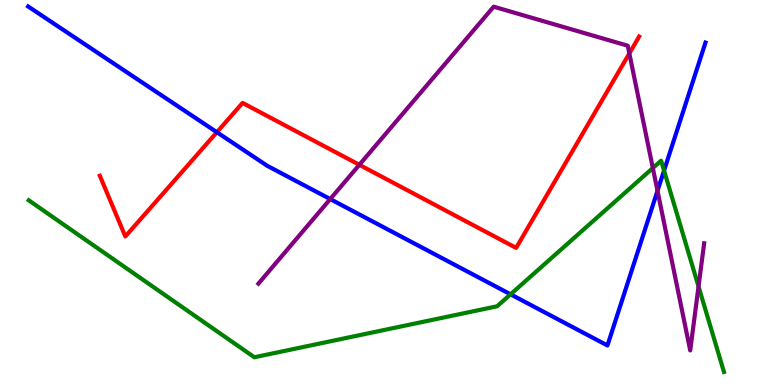[{'lines': ['blue', 'red'], 'intersections': [{'x': 2.8, 'y': 6.57}]}, {'lines': ['green', 'red'], 'intersections': []}, {'lines': ['purple', 'red'], 'intersections': [{'x': 4.64, 'y': 5.72}, {'x': 8.12, 'y': 8.61}]}, {'lines': ['blue', 'green'], 'intersections': [{'x': 6.59, 'y': 2.36}, {'x': 8.57, 'y': 5.57}]}, {'lines': ['blue', 'purple'], 'intersections': [{'x': 4.26, 'y': 4.83}, {'x': 8.48, 'y': 5.04}]}, {'lines': ['green', 'purple'], 'intersections': [{'x': 8.42, 'y': 5.64}, {'x': 9.01, 'y': 2.56}]}]